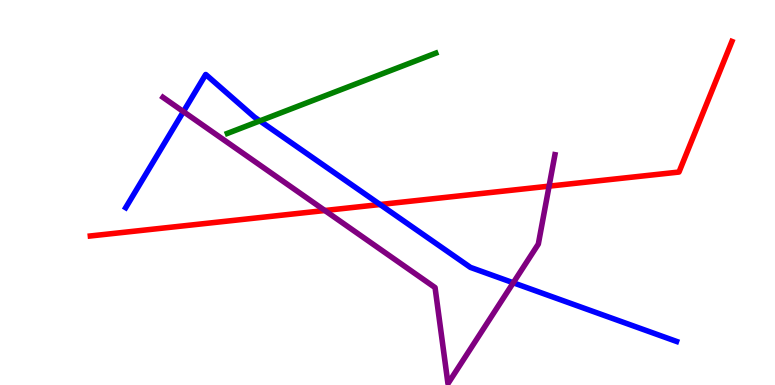[{'lines': ['blue', 'red'], 'intersections': [{'x': 4.9, 'y': 4.69}]}, {'lines': ['green', 'red'], 'intersections': []}, {'lines': ['purple', 'red'], 'intersections': [{'x': 4.19, 'y': 4.53}, {'x': 7.09, 'y': 5.16}]}, {'lines': ['blue', 'green'], 'intersections': [{'x': 3.35, 'y': 6.86}]}, {'lines': ['blue', 'purple'], 'intersections': [{'x': 2.37, 'y': 7.1}, {'x': 6.62, 'y': 2.66}]}, {'lines': ['green', 'purple'], 'intersections': []}]